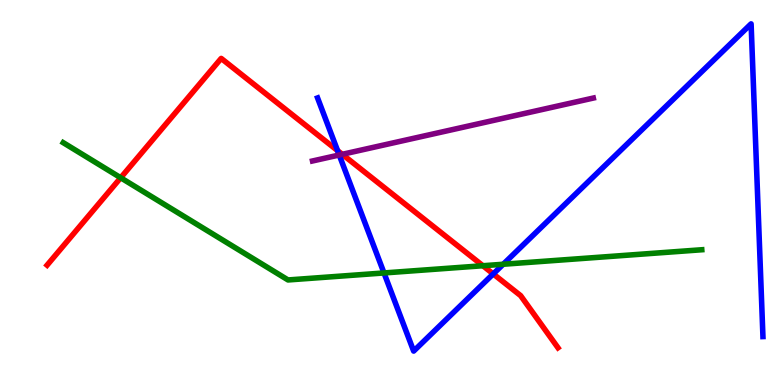[{'lines': ['blue', 'red'], 'intersections': [{'x': 4.36, 'y': 6.09}, {'x': 6.36, 'y': 2.89}]}, {'lines': ['green', 'red'], 'intersections': [{'x': 1.56, 'y': 5.38}, {'x': 6.23, 'y': 3.1}]}, {'lines': ['purple', 'red'], 'intersections': [{'x': 4.42, 'y': 5.99}]}, {'lines': ['blue', 'green'], 'intersections': [{'x': 4.95, 'y': 2.91}, {'x': 6.49, 'y': 3.14}]}, {'lines': ['blue', 'purple'], 'intersections': [{'x': 4.38, 'y': 5.97}]}, {'lines': ['green', 'purple'], 'intersections': []}]